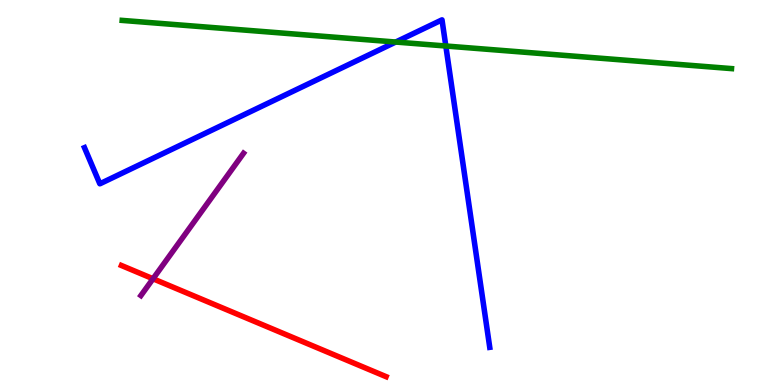[{'lines': ['blue', 'red'], 'intersections': []}, {'lines': ['green', 'red'], 'intersections': []}, {'lines': ['purple', 'red'], 'intersections': [{'x': 1.97, 'y': 2.76}]}, {'lines': ['blue', 'green'], 'intersections': [{'x': 5.11, 'y': 8.91}, {'x': 5.75, 'y': 8.81}]}, {'lines': ['blue', 'purple'], 'intersections': []}, {'lines': ['green', 'purple'], 'intersections': []}]